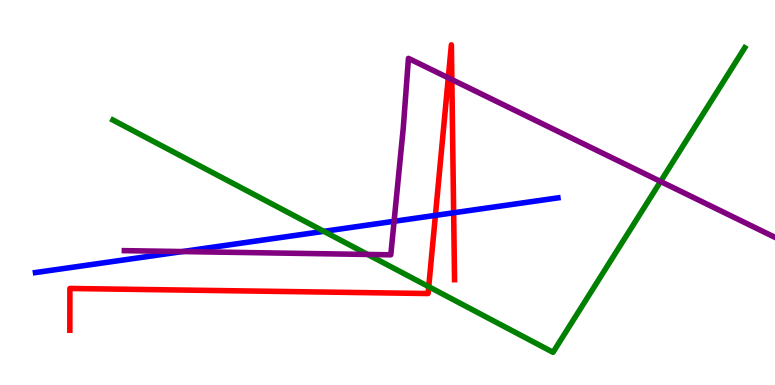[{'lines': ['blue', 'red'], 'intersections': [{'x': 5.62, 'y': 4.41}, {'x': 5.85, 'y': 4.47}]}, {'lines': ['green', 'red'], 'intersections': [{'x': 5.53, 'y': 2.55}]}, {'lines': ['purple', 'red'], 'intersections': [{'x': 5.78, 'y': 7.98}, {'x': 5.83, 'y': 7.93}]}, {'lines': ['blue', 'green'], 'intersections': [{'x': 4.18, 'y': 3.99}]}, {'lines': ['blue', 'purple'], 'intersections': [{'x': 2.35, 'y': 3.47}, {'x': 5.09, 'y': 4.25}]}, {'lines': ['green', 'purple'], 'intersections': [{'x': 4.74, 'y': 3.39}, {'x': 8.52, 'y': 5.29}]}]